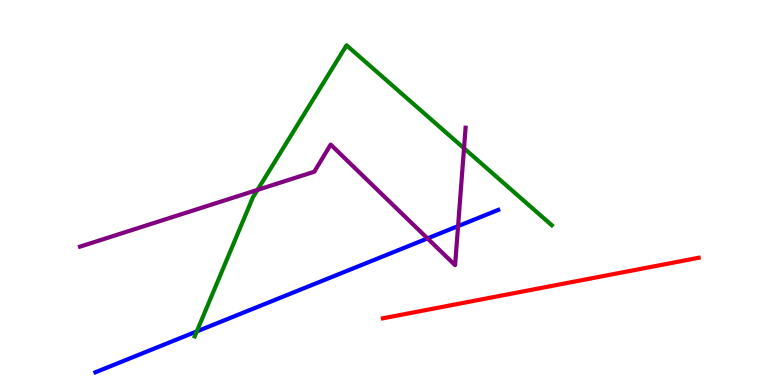[{'lines': ['blue', 'red'], 'intersections': []}, {'lines': ['green', 'red'], 'intersections': []}, {'lines': ['purple', 'red'], 'intersections': []}, {'lines': ['blue', 'green'], 'intersections': [{'x': 2.54, 'y': 1.39}]}, {'lines': ['blue', 'purple'], 'intersections': [{'x': 5.52, 'y': 3.81}, {'x': 5.91, 'y': 4.13}]}, {'lines': ['green', 'purple'], 'intersections': [{'x': 3.32, 'y': 5.07}, {'x': 5.99, 'y': 6.15}]}]